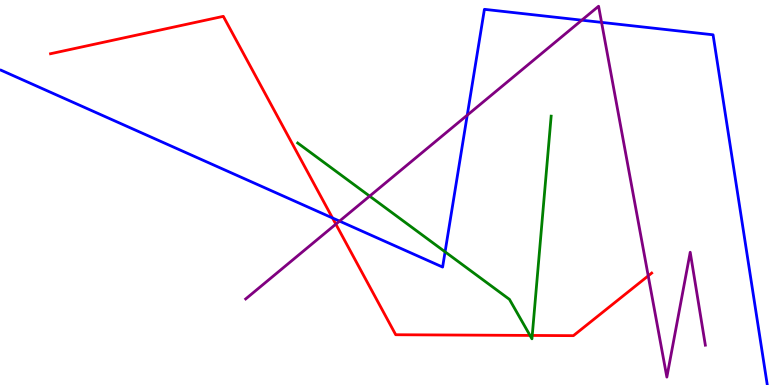[{'lines': ['blue', 'red'], 'intersections': [{'x': 4.29, 'y': 4.34}]}, {'lines': ['green', 'red'], 'intersections': [{'x': 6.84, 'y': 1.29}, {'x': 6.87, 'y': 1.29}]}, {'lines': ['purple', 'red'], 'intersections': [{'x': 4.33, 'y': 4.18}, {'x': 8.36, 'y': 2.84}]}, {'lines': ['blue', 'green'], 'intersections': [{'x': 5.74, 'y': 3.46}]}, {'lines': ['blue', 'purple'], 'intersections': [{'x': 4.38, 'y': 4.26}, {'x': 6.03, 'y': 7.01}, {'x': 7.51, 'y': 9.48}, {'x': 7.76, 'y': 9.42}]}, {'lines': ['green', 'purple'], 'intersections': [{'x': 4.77, 'y': 4.91}]}]